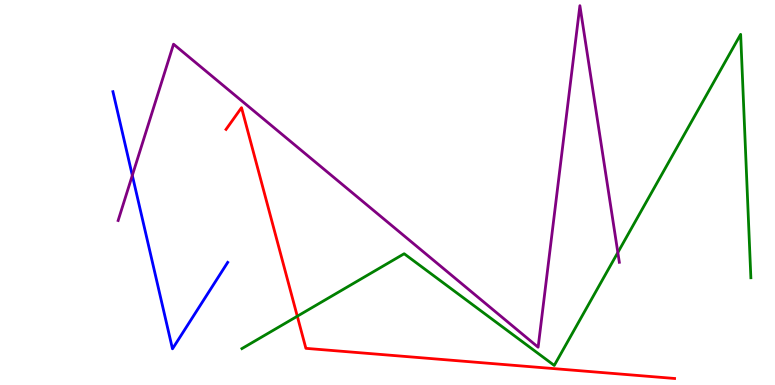[{'lines': ['blue', 'red'], 'intersections': []}, {'lines': ['green', 'red'], 'intersections': [{'x': 3.84, 'y': 1.79}]}, {'lines': ['purple', 'red'], 'intersections': []}, {'lines': ['blue', 'green'], 'intersections': []}, {'lines': ['blue', 'purple'], 'intersections': [{'x': 1.71, 'y': 5.44}]}, {'lines': ['green', 'purple'], 'intersections': [{'x': 7.97, 'y': 3.44}]}]